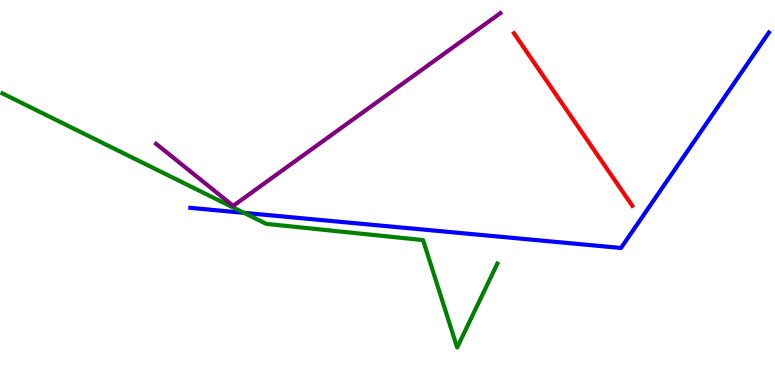[{'lines': ['blue', 'red'], 'intersections': []}, {'lines': ['green', 'red'], 'intersections': []}, {'lines': ['purple', 'red'], 'intersections': []}, {'lines': ['blue', 'green'], 'intersections': [{'x': 3.15, 'y': 4.47}]}, {'lines': ['blue', 'purple'], 'intersections': []}, {'lines': ['green', 'purple'], 'intersections': []}]